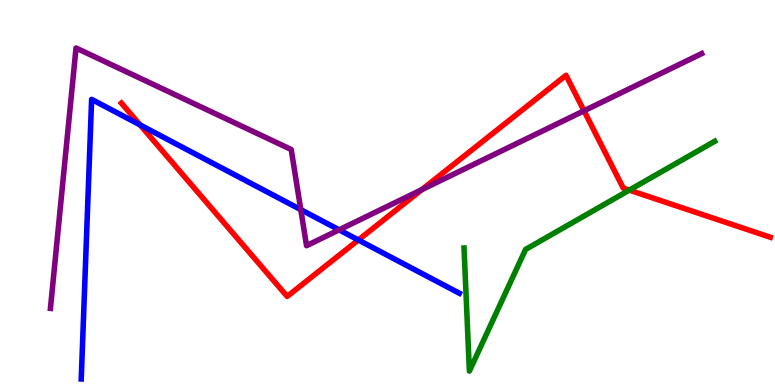[{'lines': ['blue', 'red'], 'intersections': [{'x': 1.81, 'y': 6.76}, {'x': 4.62, 'y': 3.77}]}, {'lines': ['green', 'red'], 'intersections': [{'x': 8.12, 'y': 5.06}]}, {'lines': ['purple', 'red'], 'intersections': [{'x': 5.44, 'y': 5.07}, {'x': 7.54, 'y': 7.12}]}, {'lines': ['blue', 'green'], 'intersections': []}, {'lines': ['blue', 'purple'], 'intersections': [{'x': 3.88, 'y': 4.55}, {'x': 4.38, 'y': 4.03}]}, {'lines': ['green', 'purple'], 'intersections': []}]